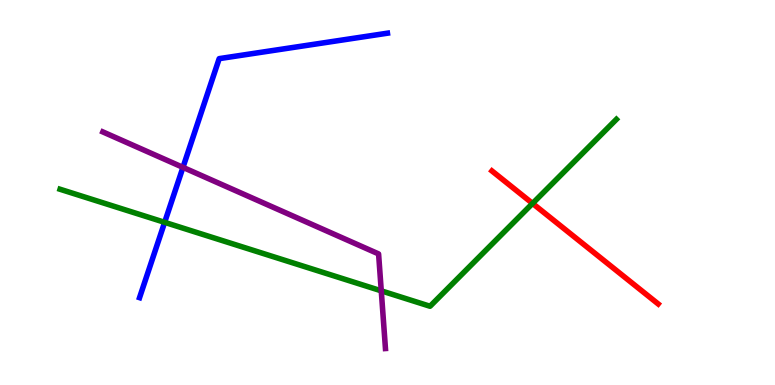[{'lines': ['blue', 'red'], 'intersections': []}, {'lines': ['green', 'red'], 'intersections': [{'x': 6.87, 'y': 4.72}]}, {'lines': ['purple', 'red'], 'intersections': []}, {'lines': ['blue', 'green'], 'intersections': [{'x': 2.12, 'y': 4.23}]}, {'lines': ['blue', 'purple'], 'intersections': [{'x': 2.36, 'y': 5.65}]}, {'lines': ['green', 'purple'], 'intersections': [{'x': 4.92, 'y': 2.45}]}]